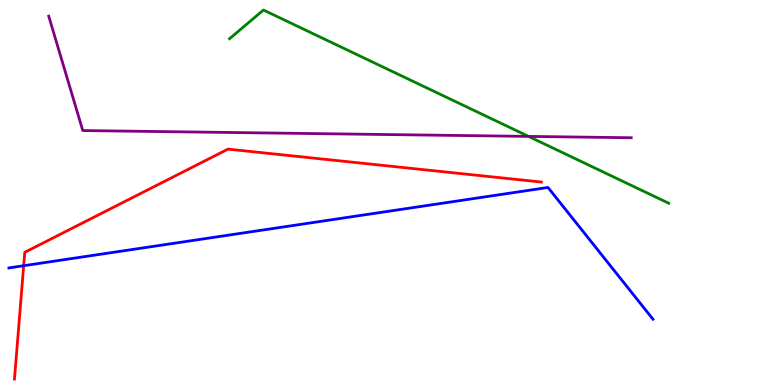[{'lines': ['blue', 'red'], 'intersections': [{'x': 0.306, 'y': 3.1}]}, {'lines': ['green', 'red'], 'intersections': []}, {'lines': ['purple', 'red'], 'intersections': []}, {'lines': ['blue', 'green'], 'intersections': []}, {'lines': ['blue', 'purple'], 'intersections': []}, {'lines': ['green', 'purple'], 'intersections': [{'x': 6.82, 'y': 6.46}]}]